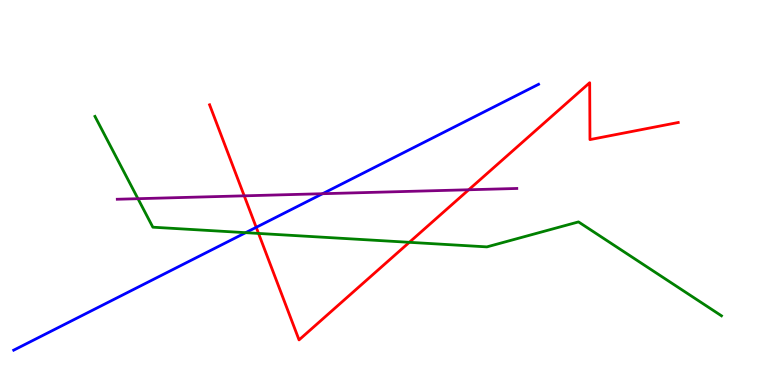[{'lines': ['blue', 'red'], 'intersections': [{'x': 3.31, 'y': 4.1}]}, {'lines': ['green', 'red'], 'intersections': [{'x': 3.34, 'y': 3.94}, {'x': 5.28, 'y': 3.71}]}, {'lines': ['purple', 'red'], 'intersections': [{'x': 3.15, 'y': 4.91}, {'x': 6.05, 'y': 5.07}]}, {'lines': ['blue', 'green'], 'intersections': [{'x': 3.17, 'y': 3.96}]}, {'lines': ['blue', 'purple'], 'intersections': [{'x': 4.16, 'y': 4.97}]}, {'lines': ['green', 'purple'], 'intersections': [{'x': 1.78, 'y': 4.84}]}]